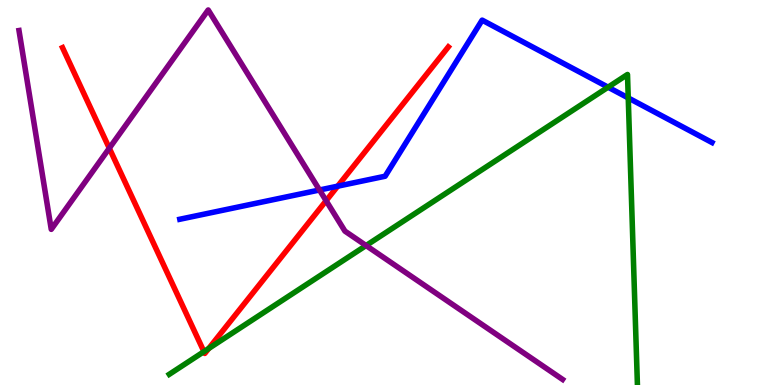[{'lines': ['blue', 'red'], 'intersections': [{'x': 4.36, 'y': 5.16}]}, {'lines': ['green', 'red'], 'intersections': [{'x': 2.63, 'y': 0.867}, {'x': 2.69, 'y': 0.948}]}, {'lines': ['purple', 'red'], 'intersections': [{'x': 1.41, 'y': 6.15}, {'x': 4.21, 'y': 4.79}]}, {'lines': ['blue', 'green'], 'intersections': [{'x': 7.85, 'y': 7.74}, {'x': 8.11, 'y': 7.46}]}, {'lines': ['blue', 'purple'], 'intersections': [{'x': 4.12, 'y': 5.07}]}, {'lines': ['green', 'purple'], 'intersections': [{'x': 4.72, 'y': 3.62}]}]